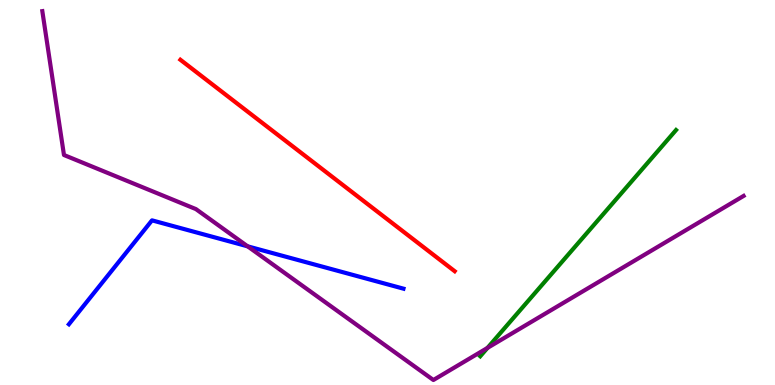[{'lines': ['blue', 'red'], 'intersections': []}, {'lines': ['green', 'red'], 'intersections': []}, {'lines': ['purple', 'red'], 'intersections': []}, {'lines': ['blue', 'green'], 'intersections': []}, {'lines': ['blue', 'purple'], 'intersections': [{'x': 3.2, 'y': 3.6}]}, {'lines': ['green', 'purple'], 'intersections': [{'x': 6.29, 'y': 0.964}]}]